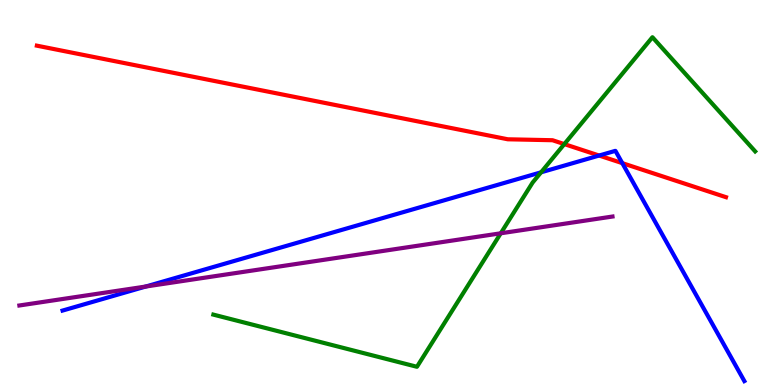[{'lines': ['blue', 'red'], 'intersections': [{'x': 7.73, 'y': 5.96}, {'x': 8.03, 'y': 5.76}]}, {'lines': ['green', 'red'], 'intersections': [{'x': 7.28, 'y': 6.26}]}, {'lines': ['purple', 'red'], 'intersections': []}, {'lines': ['blue', 'green'], 'intersections': [{'x': 6.98, 'y': 5.52}]}, {'lines': ['blue', 'purple'], 'intersections': [{'x': 1.88, 'y': 2.56}]}, {'lines': ['green', 'purple'], 'intersections': [{'x': 6.46, 'y': 3.94}]}]